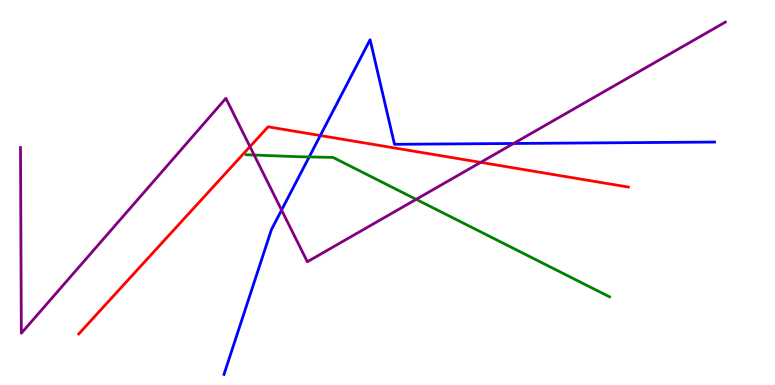[{'lines': ['blue', 'red'], 'intersections': [{'x': 4.13, 'y': 6.48}]}, {'lines': ['green', 'red'], 'intersections': []}, {'lines': ['purple', 'red'], 'intersections': [{'x': 3.23, 'y': 6.19}, {'x': 6.2, 'y': 5.78}]}, {'lines': ['blue', 'green'], 'intersections': [{'x': 3.99, 'y': 5.92}]}, {'lines': ['blue', 'purple'], 'intersections': [{'x': 3.63, 'y': 4.54}, {'x': 6.63, 'y': 6.27}]}, {'lines': ['green', 'purple'], 'intersections': [{'x': 3.28, 'y': 5.97}, {'x': 5.37, 'y': 4.82}]}]